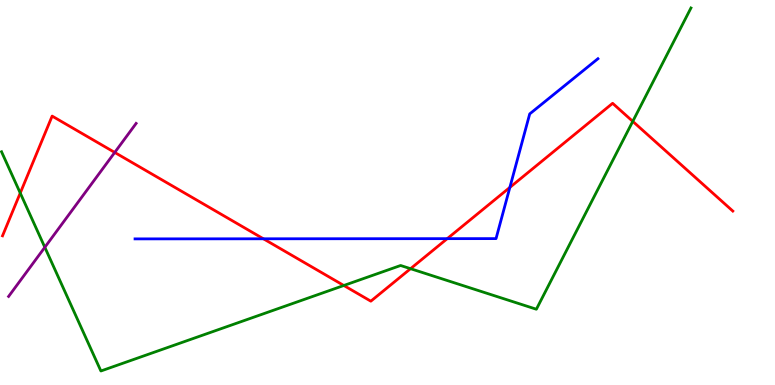[{'lines': ['blue', 'red'], 'intersections': [{'x': 3.4, 'y': 3.8}, {'x': 5.77, 'y': 3.8}, {'x': 6.58, 'y': 5.13}]}, {'lines': ['green', 'red'], 'intersections': [{'x': 0.261, 'y': 4.99}, {'x': 4.44, 'y': 2.58}, {'x': 5.3, 'y': 3.02}, {'x': 8.16, 'y': 6.85}]}, {'lines': ['purple', 'red'], 'intersections': [{'x': 1.48, 'y': 6.04}]}, {'lines': ['blue', 'green'], 'intersections': []}, {'lines': ['blue', 'purple'], 'intersections': []}, {'lines': ['green', 'purple'], 'intersections': [{'x': 0.578, 'y': 3.58}]}]